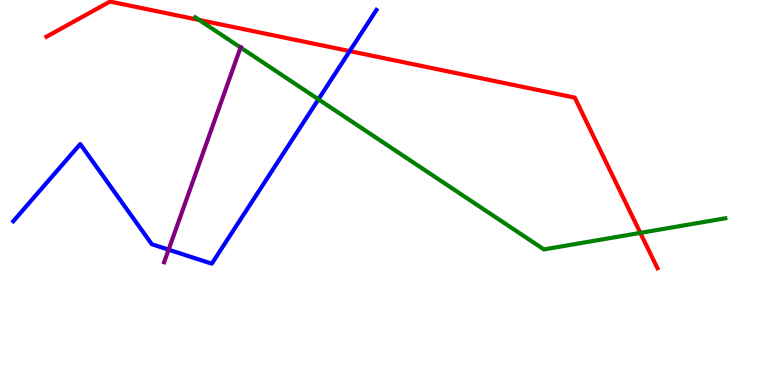[{'lines': ['blue', 'red'], 'intersections': [{'x': 4.51, 'y': 8.67}]}, {'lines': ['green', 'red'], 'intersections': [{'x': 2.57, 'y': 9.48}, {'x': 8.26, 'y': 3.95}]}, {'lines': ['purple', 'red'], 'intersections': []}, {'lines': ['blue', 'green'], 'intersections': [{'x': 4.11, 'y': 7.42}]}, {'lines': ['blue', 'purple'], 'intersections': [{'x': 2.18, 'y': 3.51}]}, {'lines': ['green', 'purple'], 'intersections': [{'x': 3.1, 'y': 8.77}]}]